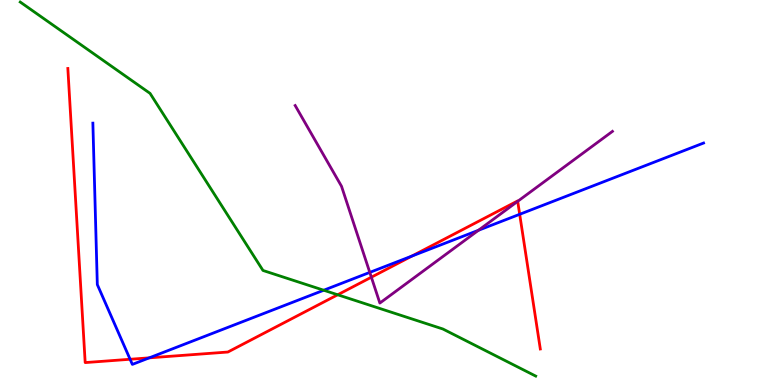[{'lines': ['blue', 'red'], 'intersections': [{'x': 1.68, 'y': 0.668}, {'x': 1.93, 'y': 0.705}, {'x': 5.32, 'y': 3.35}, {'x': 6.71, 'y': 4.43}]}, {'lines': ['green', 'red'], 'intersections': [{'x': 4.36, 'y': 2.34}]}, {'lines': ['purple', 'red'], 'intersections': [{'x': 4.79, 'y': 2.8}, {'x': 6.68, 'y': 4.77}]}, {'lines': ['blue', 'green'], 'intersections': [{'x': 4.18, 'y': 2.46}]}, {'lines': ['blue', 'purple'], 'intersections': [{'x': 4.77, 'y': 2.92}, {'x': 6.17, 'y': 4.02}]}, {'lines': ['green', 'purple'], 'intersections': []}]